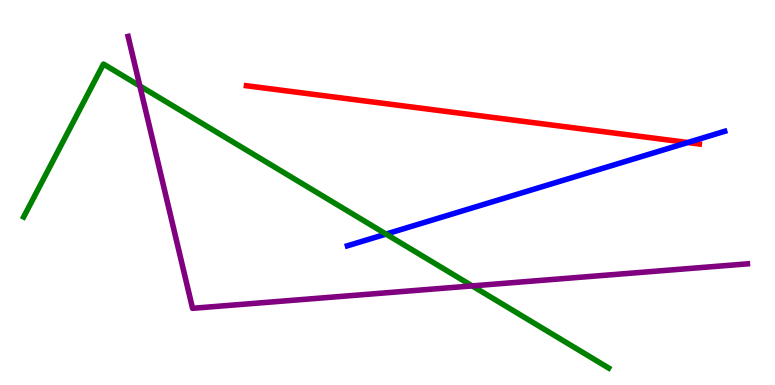[{'lines': ['blue', 'red'], 'intersections': [{'x': 8.87, 'y': 6.3}]}, {'lines': ['green', 'red'], 'intersections': []}, {'lines': ['purple', 'red'], 'intersections': []}, {'lines': ['blue', 'green'], 'intersections': [{'x': 4.98, 'y': 3.92}]}, {'lines': ['blue', 'purple'], 'intersections': []}, {'lines': ['green', 'purple'], 'intersections': [{'x': 1.8, 'y': 7.77}, {'x': 6.09, 'y': 2.57}]}]